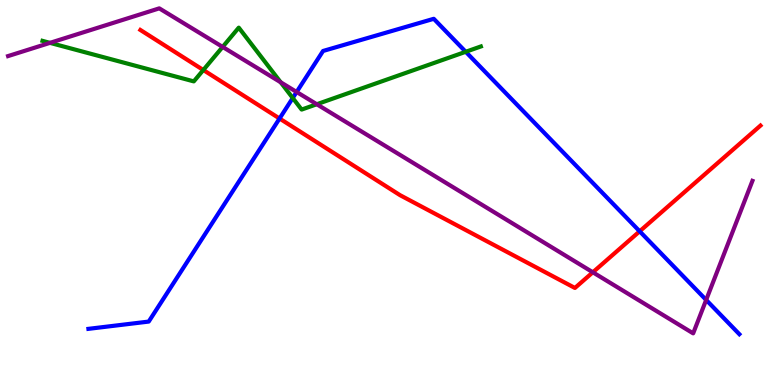[{'lines': ['blue', 'red'], 'intersections': [{'x': 3.61, 'y': 6.92}, {'x': 8.25, 'y': 3.99}]}, {'lines': ['green', 'red'], 'intersections': [{'x': 2.62, 'y': 8.18}]}, {'lines': ['purple', 'red'], 'intersections': [{'x': 7.65, 'y': 2.93}]}, {'lines': ['blue', 'green'], 'intersections': [{'x': 3.78, 'y': 7.45}, {'x': 6.01, 'y': 8.65}]}, {'lines': ['blue', 'purple'], 'intersections': [{'x': 3.83, 'y': 7.61}, {'x': 9.11, 'y': 2.21}]}, {'lines': ['green', 'purple'], 'intersections': [{'x': 0.645, 'y': 8.89}, {'x': 2.87, 'y': 8.78}, {'x': 3.62, 'y': 7.86}, {'x': 4.09, 'y': 7.29}]}]